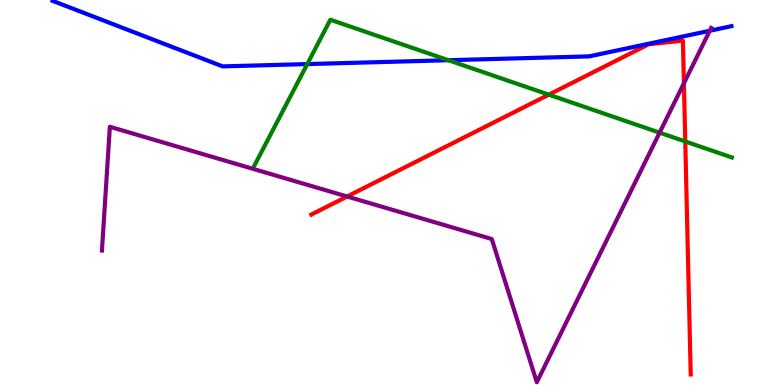[{'lines': ['blue', 'red'], 'intersections': []}, {'lines': ['green', 'red'], 'intersections': [{'x': 7.08, 'y': 7.54}, {'x': 8.84, 'y': 6.33}]}, {'lines': ['purple', 'red'], 'intersections': [{'x': 4.48, 'y': 4.9}, {'x': 8.82, 'y': 7.84}]}, {'lines': ['blue', 'green'], 'intersections': [{'x': 3.96, 'y': 8.34}, {'x': 5.79, 'y': 8.44}]}, {'lines': ['blue', 'purple'], 'intersections': [{'x': 9.16, 'y': 9.2}]}, {'lines': ['green', 'purple'], 'intersections': [{'x': 8.51, 'y': 6.55}]}]